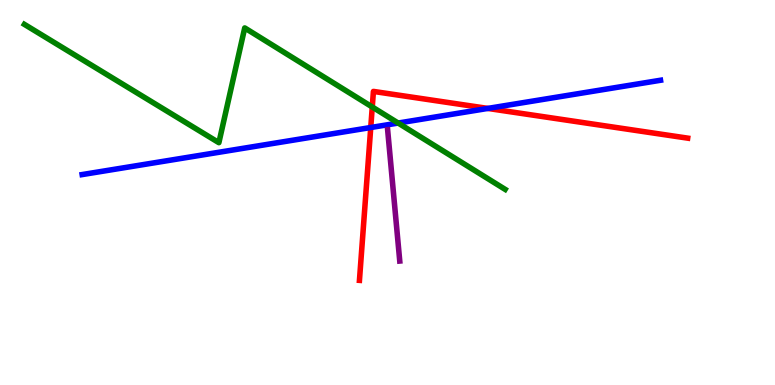[{'lines': ['blue', 'red'], 'intersections': [{'x': 4.78, 'y': 6.69}, {'x': 6.29, 'y': 7.18}]}, {'lines': ['green', 'red'], 'intersections': [{'x': 4.8, 'y': 7.22}]}, {'lines': ['purple', 'red'], 'intersections': []}, {'lines': ['blue', 'green'], 'intersections': [{'x': 5.14, 'y': 6.8}]}, {'lines': ['blue', 'purple'], 'intersections': []}, {'lines': ['green', 'purple'], 'intersections': []}]